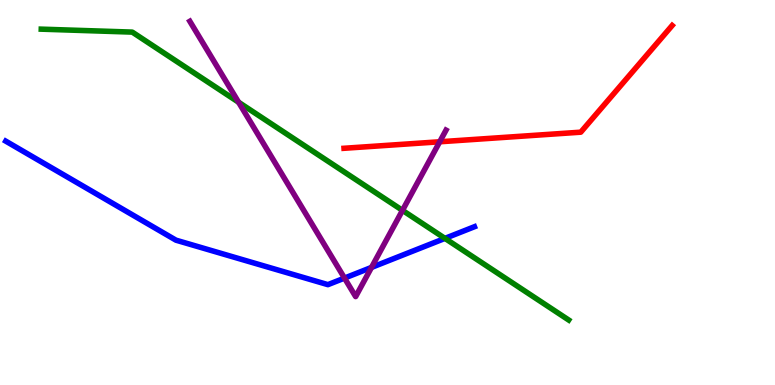[{'lines': ['blue', 'red'], 'intersections': []}, {'lines': ['green', 'red'], 'intersections': []}, {'lines': ['purple', 'red'], 'intersections': [{'x': 5.67, 'y': 6.32}]}, {'lines': ['blue', 'green'], 'intersections': [{'x': 5.74, 'y': 3.81}]}, {'lines': ['blue', 'purple'], 'intersections': [{'x': 4.45, 'y': 2.78}, {'x': 4.79, 'y': 3.05}]}, {'lines': ['green', 'purple'], 'intersections': [{'x': 3.08, 'y': 7.34}, {'x': 5.19, 'y': 4.54}]}]